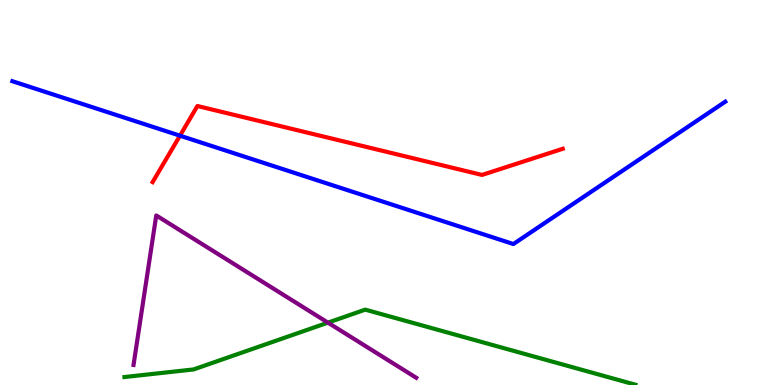[{'lines': ['blue', 'red'], 'intersections': [{'x': 2.32, 'y': 6.48}]}, {'lines': ['green', 'red'], 'intersections': []}, {'lines': ['purple', 'red'], 'intersections': []}, {'lines': ['blue', 'green'], 'intersections': []}, {'lines': ['blue', 'purple'], 'intersections': []}, {'lines': ['green', 'purple'], 'intersections': [{'x': 4.23, 'y': 1.62}]}]